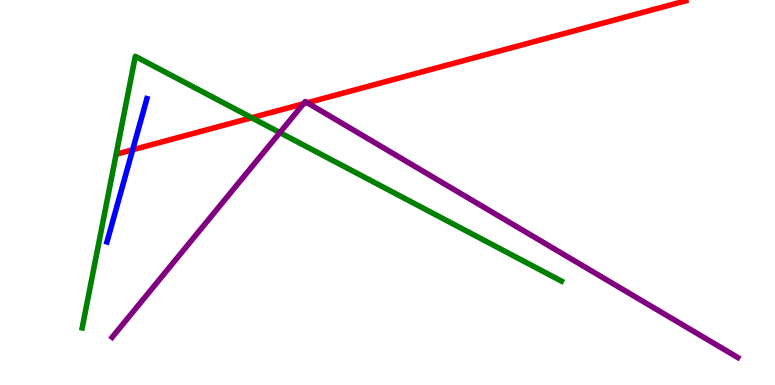[{'lines': ['blue', 'red'], 'intersections': [{'x': 1.71, 'y': 6.11}]}, {'lines': ['green', 'red'], 'intersections': [{'x': 3.25, 'y': 6.94}]}, {'lines': ['purple', 'red'], 'intersections': [{'x': 3.92, 'y': 7.3}, {'x': 3.97, 'y': 7.33}]}, {'lines': ['blue', 'green'], 'intersections': []}, {'lines': ['blue', 'purple'], 'intersections': []}, {'lines': ['green', 'purple'], 'intersections': [{'x': 3.61, 'y': 6.56}]}]